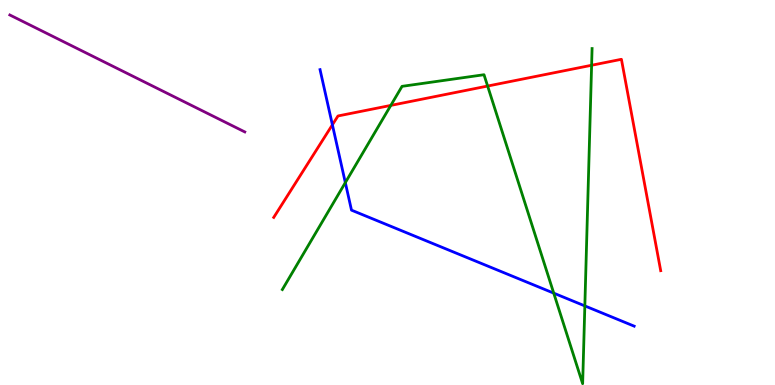[{'lines': ['blue', 'red'], 'intersections': [{'x': 4.29, 'y': 6.76}]}, {'lines': ['green', 'red'], 'intersections': [{'x': 5.04, 'y': 7.26}, {'x': 6.29, 'y': 7.76}, {'x': 7.63, 'y': 8.3}]}, {'lines': ['purple', 'red'], 'intersections': []}, {'lines': ['blue', 'green'], 'intersections': [{'x': 4.46, 'y': 5.26}, {'x': 7.15, 'y': 2.39}, {'x': 7.55, 'y': 2.05}]}, {'lines': ['blue', 'purple'], 'intersections': []}, {'lines': ['green', 'purple'], 'intersections': []}]